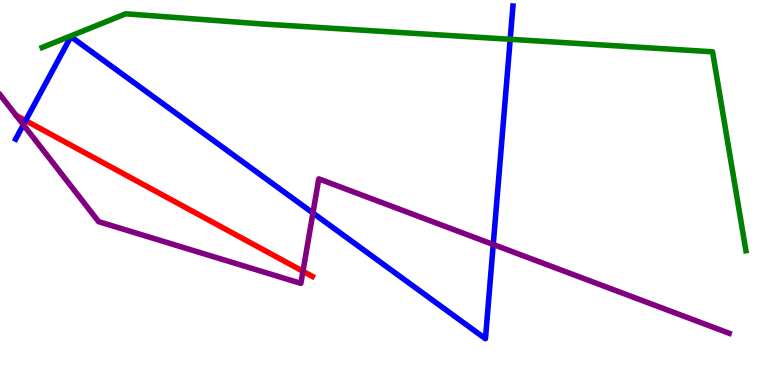[{'lines': ['blue', 'red'], 'intersections': [{'x': 0.331, 'y': 6.87}]}, {'lines': ['green', 'red'], 'intersections': []}, {'lines': ['purple', 'red'], 'intersections': [{'x': 3.91, 'y': 2.95}]}, {'lines': ['blue', 'green'], 'intersections': [{'x': 6.58, 'y': 8.98}]}, {'lines': ['blue', 'purple'], 'intersections': [{'x': 0.302, 'y': 6.76}, {'x': 4.04, 'y': 4.47}, {'x': 6.36, 'y': 3.65}]}, {'lines': ['green', 'purple'], 'intersections': []}]